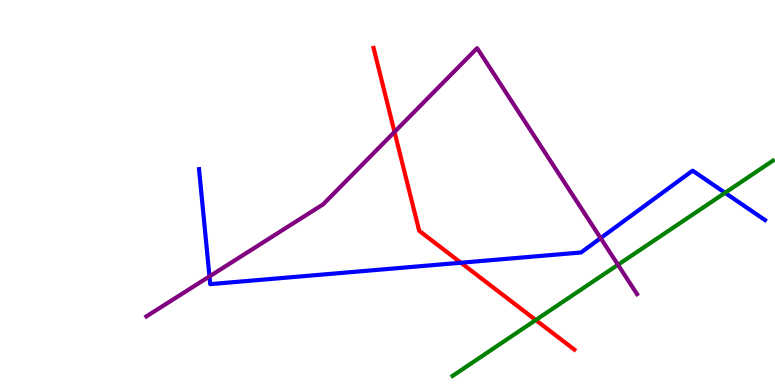[{'lines': ['blue', 'red'], 'intersections': [{'x': 5.95, 'y': 3.18}]}, {'lines': ['green', 'red'], 'intersections': [{'x': 6.91, 'y': 1.69}]}, {'lines': ['purple', 'red'], 'intersections': [{'x': 5.09, 'y': 6.57}]}, {'lines': ['blue', 'green'], 'intersections': [{'x': 9.36, 'y': 4.99}]}, {'lines': ['blue', 'purple'], 'intersections': [{'x': 2.7, 'y': 2.82}, {'x': 7.75, 'y': 3.82}]}, {'lines': ['green', 'purple'], 'intersections': [{'x': 7.97, 'y': 3.12}]}]